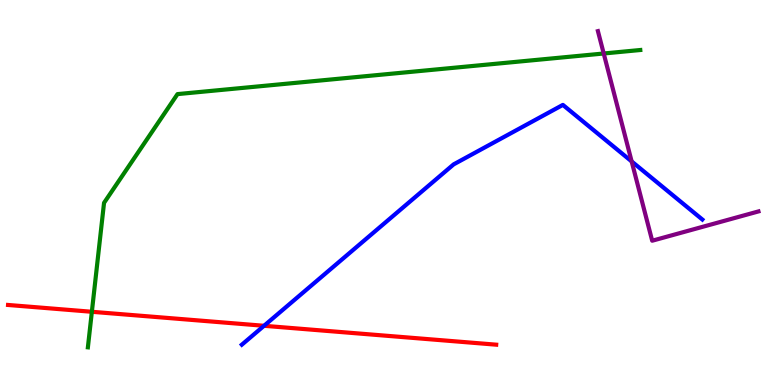[{'lines': ['blue', 'red'], 'intersections': [{'x': 3.41, 'y': 1.54}]}, {'lines': ['green', 'red'], 'intersections': [{'x': 1.19, 'y': 1.9}]}, {'lines': ['purple', 'red'], 'intersections': []}, {'lines': ['blue', 'green'], 'intersections': []}, {'lines': ['blue', 'purple'], 'intersections': [{'x': 8.15, 'y': 5.81}]}, {'lines': ['green', 'purple'], 'intersections': [{'x': 7.79, 'y': 8.61}]}]